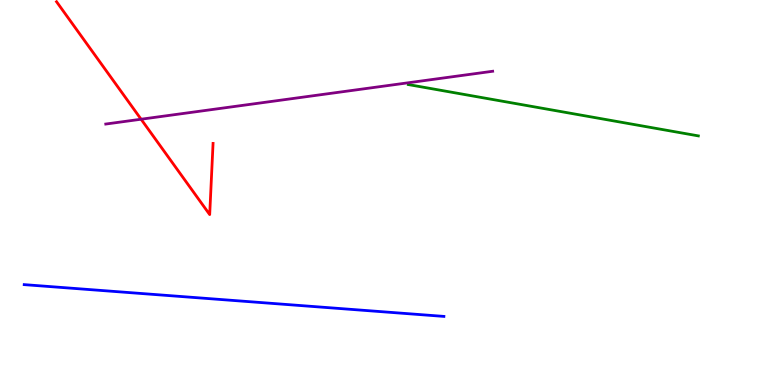[{'lines': ['blue', 'red'], 'intersections': []}, {'lines': ['green', 'red'], 'intersections': []}, {'lines': ['purple', 'red'], 'intersections': [{'x': 1.82, 'y': 6.9}]}, {'lines': ['blue', 'green'], 'intersections': []}, {'lines': ['blue', 'purple'], 'intersections': []}, {'lines': ['green', 'purple'], 'intersections': []}]